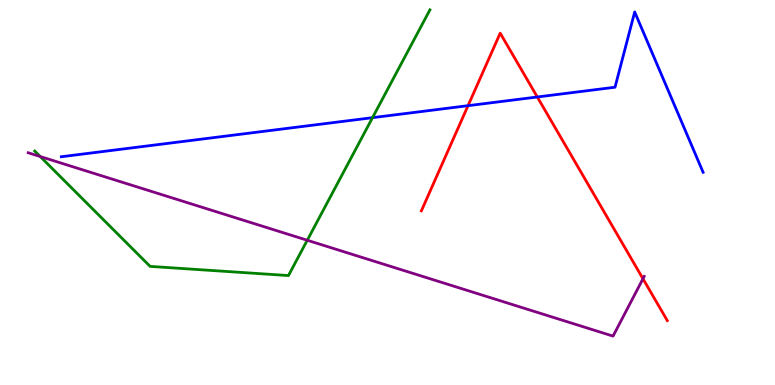[{'lines': ['blue', 'red'], 'intersections': [{'x': 6.04, 'y': 7.26}, {'x': 6.93, 'y': 7.48}]}, {'lines': ['green', 'red'], 'intersections': []}, {'lines': ['purple', 'red'], 'intersections': [{'x': 8.3, 'y': 2.76}]}, {'lines': ['blue', 'green'], 'intersections': [{'x': 4.81, 'y': 6.94}]}, {'lines': ['blue', 'purple'], 'intersections': []}, {'lines': ['green', 'purple'], 'intersections': [{'x': 0.519, 'y': 5.93}, {'x': 3.96, 'y': 3.76}]}]